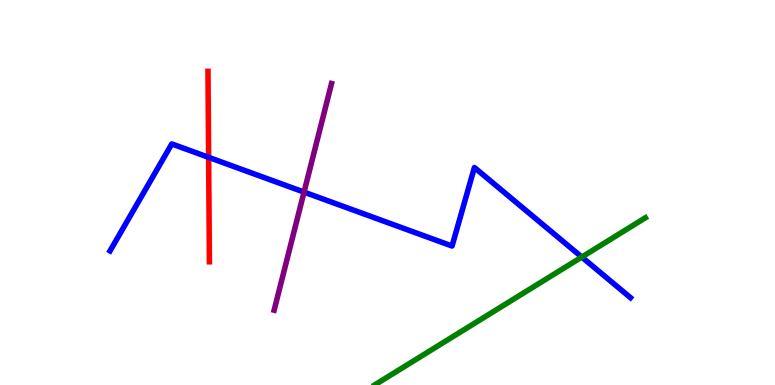[{'lines': ['blue', 'red'], 'intersections': [{'x': 2.69, 'y': 5.91}]}, {'lines': ['green', 'red'], 'intersections': []}, {'lines': ['purple', 'red'], 'intersections': []}, {'lines': ['blue', 'green'], 'intersections': [{'x': 7.51, 'y': 3.32}]}, {'lines': ['blue', 'purple'], 'intersections': [{'x': 3.92, 'y': 5.01}]}, {'lines': ['green', 'purple'], 'intersections': []}]